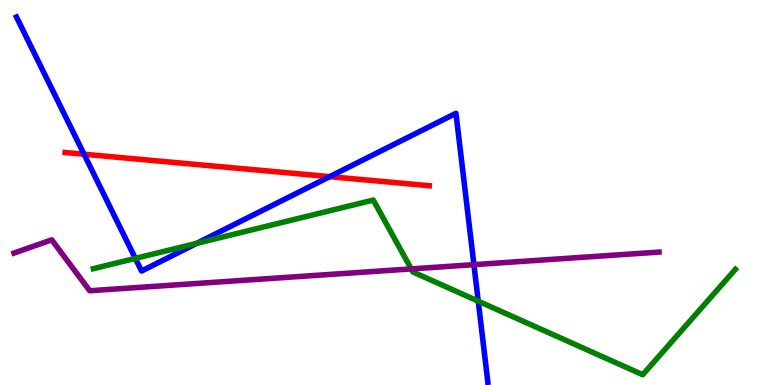[{'lines': ['blue', 'red'], 'intersections': [{'x': 1.08, 'y': 5.99}, {'x': 4.25, 'y': 5.41}]}, {'lines': ['green', 'red'], 'intersections': []}, {'lines': ['purple', 'red'], 'intersections': []}, {'lines': ['blue', 'green'], 'intersections': [{'x': 1.75, 'y': 3.29}, {'x': 2.54, 'y': 3.68}, {'x': 6.17, 'y': 2.18}]}, {'lines': ['blue', 'purple'], 'intersections': [{'x': 6.11, 'y': 3.13}]}, {'lines': ['green', 'purple'], 'intersections': [{'x': 5.31, 'y': 3.02}]}]